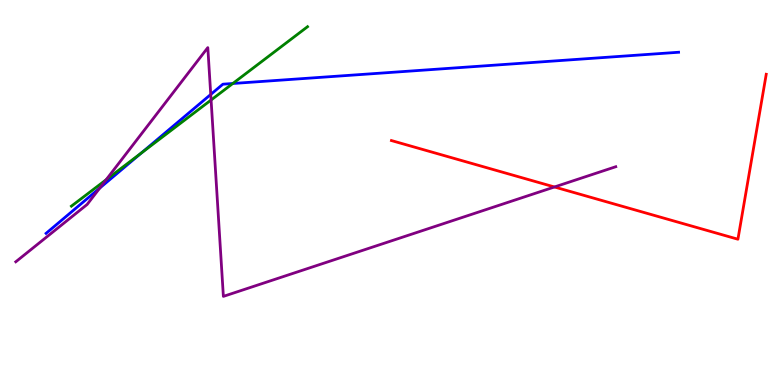[{'lines': ['blue', 'red'], 'intersections': []}, {'lines': ['green', 'red'], 'intersections': []}, {'lines': ['purple', 'red'], 'intersections': [{'x': 7.15, 'y': 5.14}]}, {'lines': ['blue', 'green'], 'intersections': [{'x': 1.82, 'y': 6.02}, {'x': 3.0, 'y': 7.83}]}, {'lines': ['blue', 'purple'], 'intersections': [{'x': 1.29, 'y': 5.11}, {'x': 2.72, 'y': 7.55}]}, {'lines': ['green', 'purple'], 'intersections': [{'x': 1.37, 'y': 5.33}, {'x': 2.72, 'y': 7.4}]}]